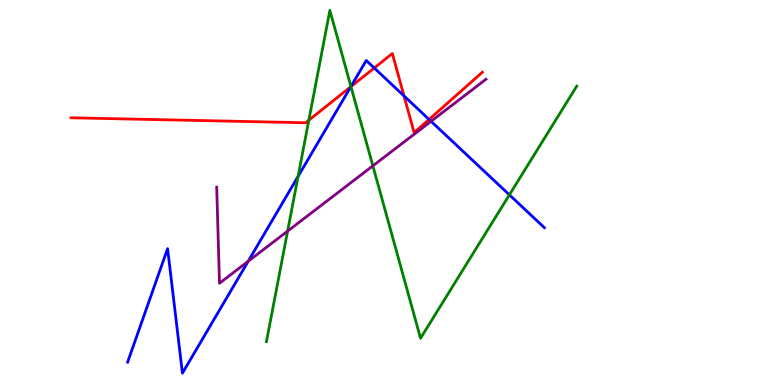[{'lines': ['blue', 'red'], 'intersections': [{'x': 4.53, 'y': 7.75}, {'x': 4.83, 'y': 8.23}, {'x': 5.21, 'y': 7.51}, {'x': 5.54, 'y': 6.9}]}, {'lines': ['green', 'red'], 'intersections': [{'x': 3.98, 'y': 6.88}, {'x': 4.53, 'y': 7.75}]}, {'lines': ['purple', 'red'], 'intersections': []}, {'lines': ['blue', 'green'], 'intersections': [{'x': 3.85, 'y': 5.42}, {'x': 4.53, 'y': 7.75}, {'x': 6.57, 'y': 4.94}]}, {'lines': ['blue', 'purple'], 'intersections': [{'x': 3.2, 'y': 3.21}, {'x': 5.56, 'y': 6.85}]}, {'lines': ['green', 'purple'], 'intersections': [{'x': 3.71, 'y': 4.0}, {'x': 4.81, 'y': 5.69}]}]